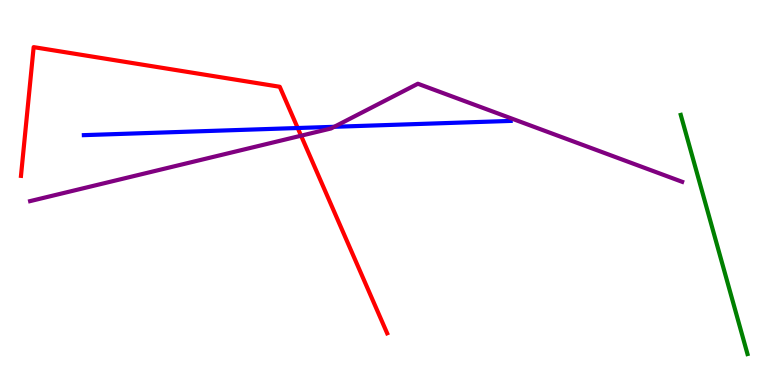[{'lines': ['blue', 'red'], 'intersections': [{'x': 3.84, 'y': 6.67}]}, {'lines': ['green', 'red'], 'intersections': []}, {'lines': ['purple', 'red'], 'intersections': [{'x': 3.88, 'y': 6.48}]}, {'lines': ['blue', 'green'], 'intersections': []}, {'lines': ['blue', 'purple'], 'intersections': [{'x': 4.31, 'y': 6.71}]}, {'lines': ['green', 'purple'], 'intersections': []}]